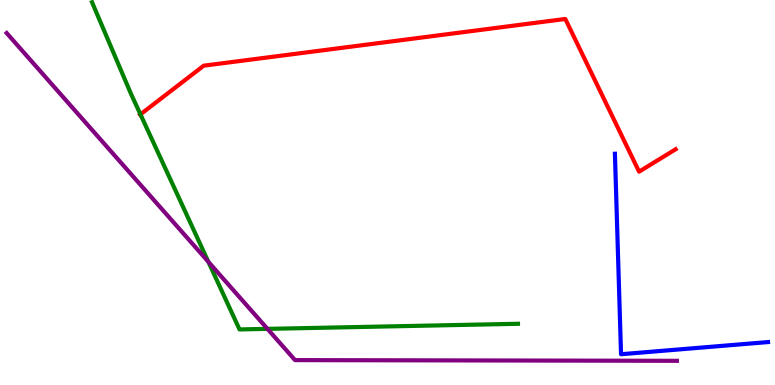[{'lines': ['blue', 'red'], 'intersections': []}, {'lines': ['green', 'red'], 'intersections': [{'x': 1.81, 'y': 7.03}]}, {'lines': ['purple', 'red'], 'intersections': []}, {'lines': ['blue', 'green'], 'intersections': []}, {'lines': ['blue', 'purple'], 'intersections': []}, {'lines': ['green', 'purple'], 'intersections': [{'x': 2.69, 'y': 3.2}, {'x': 3.45, 'y': 1.46}]}]